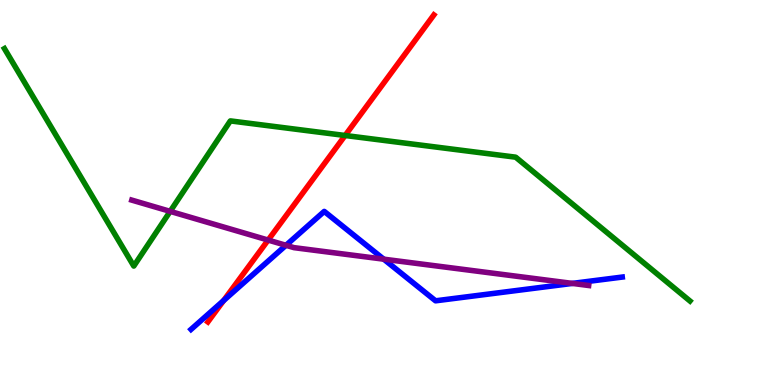[{'lines': ['blue', 'red'], 'intersections': [{'x': 2.89, 'y': 2.19}]}, {'lines': ['green', 'red'], 'intersections': [{'x': 4.45, 'y': 6.48}]}, {'lines': ['purple', 'red'], 'intersections': [{'x': 3.46, 'y': 3.76}]}, {'lines': ['blue', 'green'], 'intersections': []}, {'lines': ['blue', 'purple'], 'intersections': [{'x': 3.69, 'y': 3.63}, {'x': 4.95, 'y': 3.27}, {'x': 7.39, 'y': 2.64}]}, {'lines': ['green', 'purple'], 'intersections': [{'x': 2.2, 'y': 4.51}]}]